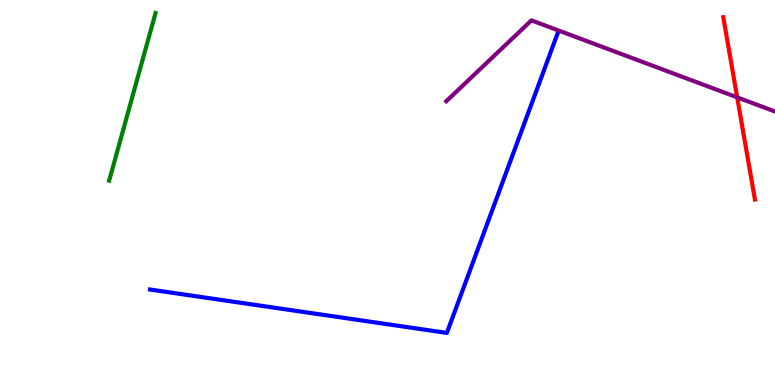[{'lines': ['blue', 'red'], 'intersections': []}, {'lines': ['green', 'red'], 'intersections': []}, {'lines': ['purple', 'red'], 'intersections': [{'x': 9.51, 'y': 7.47}]}, {'lines': ['blue', 'green'], 'intersections': []}, {'lines': ['blue', 'purple'], 'intersections': []}, {'lines': ['green', 'purple'], 'intersections': []}]